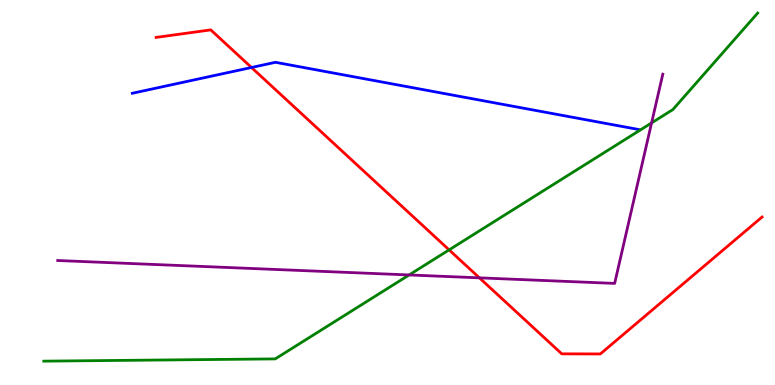[{'lines': ['blue', 'red'], 'intersections': [{'x': 3.25, 'y': 8.25}]}, {'lines': ['green', 'red'], 'intersections': [{'x': 5.79, 'y': 3.51}]}, {'lines': ['purple', 'red'], 'intersections': [{'x': 6.19, 'y': 2.78}]}, {'lines': ['blue', 'green'], 'intersections': []}, {'lines': ['blue', 'purple'], 'intersections': []}, {'lines': ['green', 'purple'], 'intersections': [{'x': 5.28, 'y': 2.86}, {'x': 8.41, 'y': 6.81}]}]